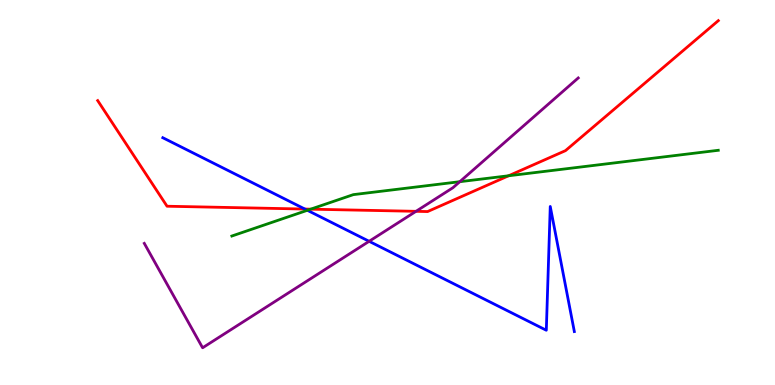[{'lines': ['blue', 'red'], 'intersections': [{'x': 3.93, 'y': 4.57}]}, {'lines': ['green', 'red'], 'intersections': [{'x': 4.01, 'y': 4.57}, {'x': 6.56, 'y': 5.43}]}, {'lines': ['purple', 'red'], 'intersections': [{'x': 5.37, 'y': 4.51}]}, {'lines': ['blue', 'green'], 'intersections': [{'x': 3.97, 'y': 4.54}]}, {'lines': ['blue', 'purple'], 'intersections': [{'x': 4.76, 'y': 3.73}]}, {'lines': ['green', 'purple'], 'intersections': [{'x': 5.93, 'y': 5.28}]}]